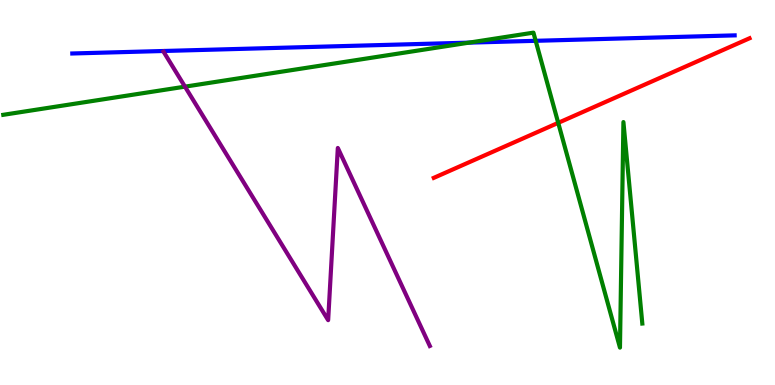[{'lines': ['blue', 'red'], 'intersections': []}, {'lines': ['green', 'red'], 'intersections': [{'x': 7.2, 'y': 6.81}]}, {'lines': ['purple', 'red'], 'intersections': []}, {'lines': ['blue', 'green'], 'intersections': [{'x': 6.05, 'y': 8.89}, {'x': 6.91, 'y': 8.94}]}, {'lines': ['blue', 'purple'], 'intersections': []}, {'lines': ['green', 'purple'], 'intersections': [{'x': 2.39, 'y': 7.75}]}]